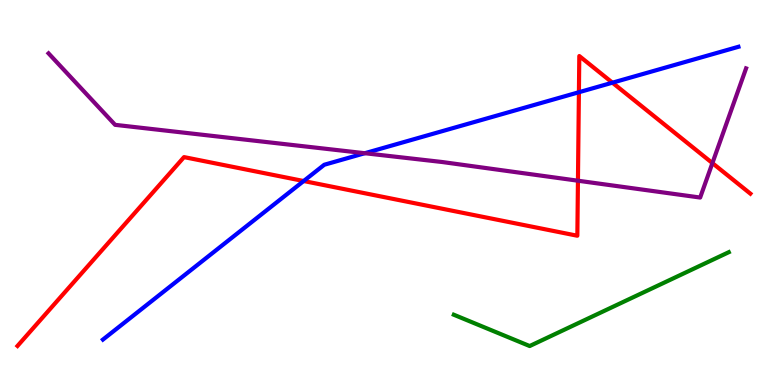[{'lines': ['blue', 'red'], 'intersections': [{'x': 3.92, 'y': 5.3}, {'x': 7.47, 'y': 7.6}, {'x': 7.9, 'y': 7.85}]}, {'lines': ['green', 'red'], 'intersections': []}, {'lines': ['purple', 'red'], 'intersections': [{'x': 7.46, 'y': 5.31}, {'x': 9.19, 'y': 5.76}]}, {'lines': ['blue', 'green'], 'intersections': []}, {'lines': ['blue', 'purple'], 'intersections': [{'x': 4.71, 'y': 6.02}]}, {'lines': ['green', 'purple'], 'intersections': []}]